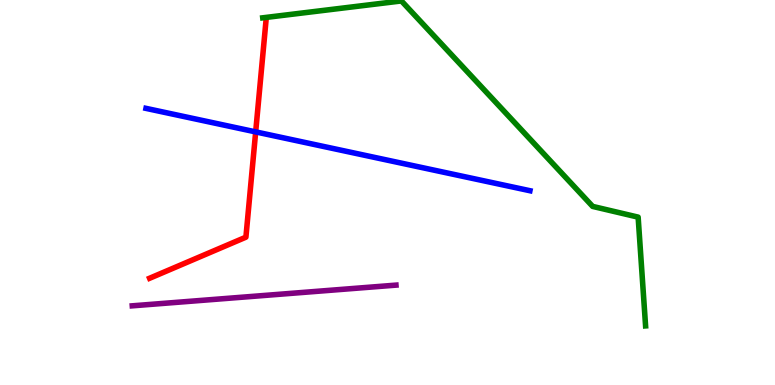[{'lines': ['blue', 'red'], 'intersections': [{'x': 3.3, 'y': 6.57}]}, {'lines': ['green', 'red'], 'intersections': []}, {'lines': ['purple', 'red'], 'intersections': []}, {'lines': ['blue', 'green'], 'intersections': []}, {'lines': ['blue', 'purple'], 'intersections': []}, {'lines': ['green', 'purple'], 'intersections': []}]